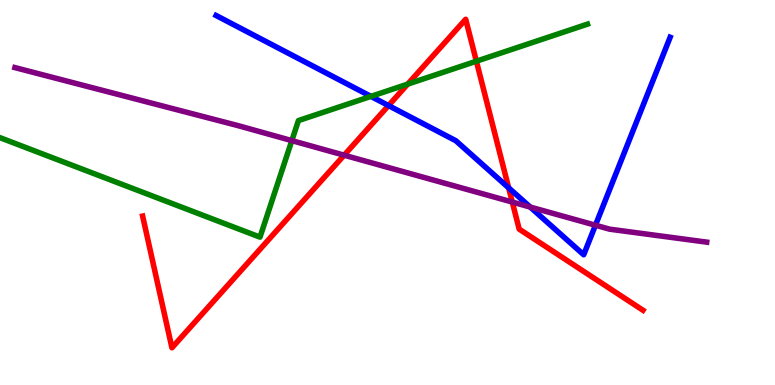[{'lines': ['blue', 'red'], 'intersections': [{'x': 5.01, 'y': 7.26}, {'x': 6.56, 'y': 5.12}]}, {'lines': ['green', 'red'], 'intersections': [{'x': 5.26, 'y': 7.82}, {'x': 6.15, 'y': 8.41}]}, {'lines': ['purple', 'red'], 'intersections': [{'x': 4.44, 'y': 5.97}, {'x': 6.61, 'y': 4.75}]}, {'lines': ['blue', 'green'], 'intersections': [{'x': 4.79, 'y': 7.5}]}, {'lines': ['blue', 'purple'], 'intersections': [{'x': 6.84, 'y': 4.62}, {'x': 7.68, 'y': 4.15}]}, {'lines': ['green', 'purple'], 'intersections': [{'x': 3.77, 'y': 6.35}]}]